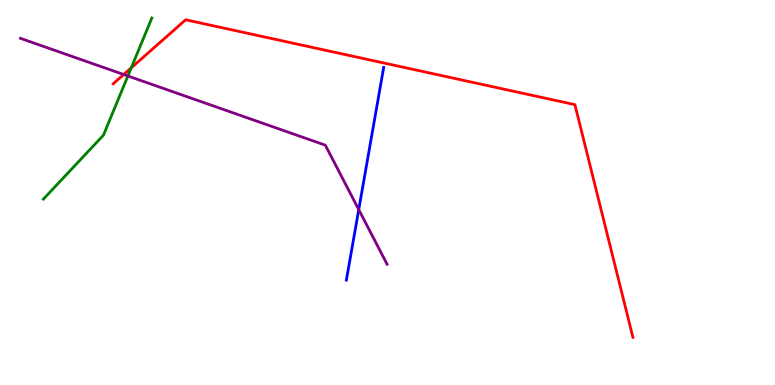[{'lines': ['blue', 'red'], 'intersections': []}, {'lines': ['green', 'red'], 'intersections': [{'x': 1.69, 'y': 8.24}]}, {'lines': ['purple', 'red'], 'intersections': [{'x': 1.6, 'y': 8.06}]}, {'lines': ['blue', 'green'], 'intersections': []}, {'lines': ['blue', 'purple'], 'intersections': [{'x': 4.63, 'y': 4.56}]}, {'lines': ['green', 'purple'], 'intersections': [{'x': 1.65, 'y': 8.03}]}]